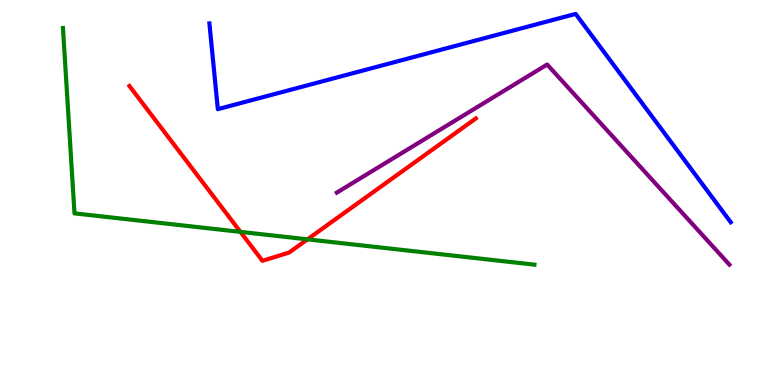[{'lines': ['blue', 'red'], 'intersections': []}, {'lines': ['green', 'red'], 'intersections': [{'x': 3.1, 'y': 3.98}, {'x': 3.97, 'y': 3.78}]}, {'lines': ['purple', 'red'], 'intersections': []}, {'lines': ['blue', 'green'], 'intersections': []}, {'lines': ['blue', 'purple'], 'intersections': []}, {'lines': ['green', 'purple'], 'intersections': []}]